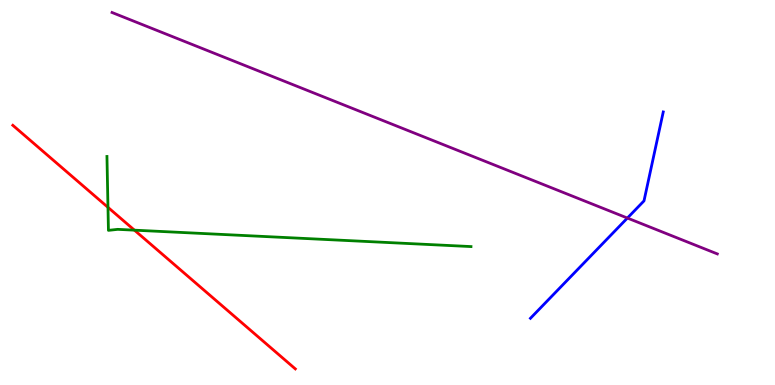[{'lines': ['blue', 'red'], 'intersections': []}, {'lines': ['green', 'red'], 'intersections': [{'x': 1.39, 'y': 4.61}, {'x': 1.73, 'y': 4.02}]}, {'lines': ['purple', 'red'], 'intersections': []}, {'lines': ['blue', 'green'], 'intersections': []}, {'lines': ['blue', 'purple'], 'intersections': [{'x': 8.1, 'y': 4.34}]}, {'lines': ['green', 'purple'], 'intersections': []}]